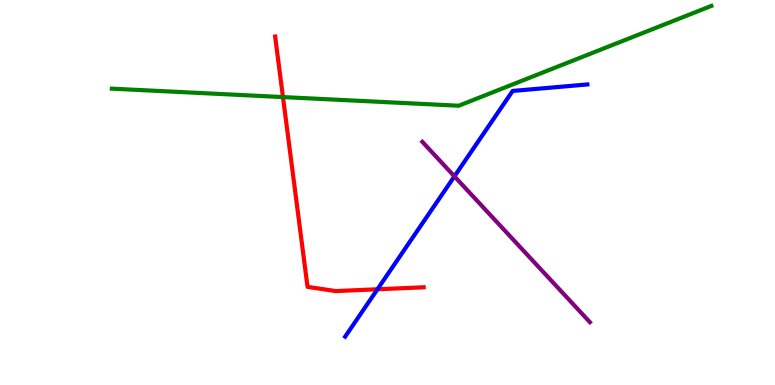[{'lines': ['blue', 'red'], 'intersections': [{'x': 4.87, 'y': 2.49}]}, {'lines': ['green', 'red'], 'intersections': [{'x': 3.65, 'y': 7.48}]}, {'lines': ['purple', 'red'], 'intersections': []}, {'lines': ['blue', 'green'], 'intersections': []}, {'lines': ['blue', 'purple'], 'intersections': [{'x': 5.86, 'y': 5.42}]}, {'lines': ['green', 'purple'], 'intersections': []}]